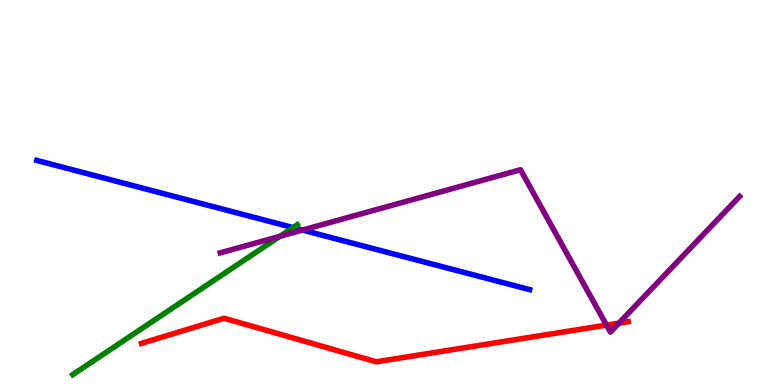[{'lines': ['blue', 'red'], 'intersections': []}, {'lines': ['green', 'red'], 'intersections': []}, {'lines': ['purple', 'red'], 'intersections': [{'x': 7.83, 'y': 1.56}, {'x': 7.99, 'y': 1.61}]}, {'lines': ['blue', 'green'], 'intersections': [{'x': 3.78, 'y': 4.09}]}, {'lines': ['blue', 'purple'], 'intersections': [{'x': 3.9, 'y': 4.02}]}, {'lines': ['green', 'purple'], 'intersections': [{'x': 3.61, 'y': 3.86}]}]